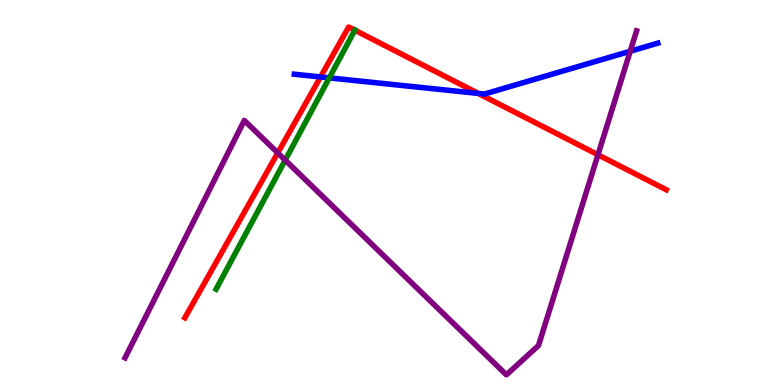[{'lines': ['blue', 'red'], 'intersections': [{'x': 4.14, 'y': 8.0}, {'x': 6.17, 'y': 7.57}]}, {'lines': ['green', 'red'], 'intersections': [{'x': 4.58, 'y': 9.22}]}, {'lines': ['purple', 'red'], 'intersections': [{'x': 3.58, 'y': 6.03}, {'x': 7.72, 'y': 5.98}]}, {'lines': ['blue', 'green'], 'intersections': [{'x': 4.25, 'y': 7.98}]}, {'lines': ['blue', 'purple'], 'intersections': [{'x': 8.13, 'y': 8.67}]}, {'lines': ['green', 'purple'], 'intersections': [{'x': 3.68, 'y': 5.84}]}]